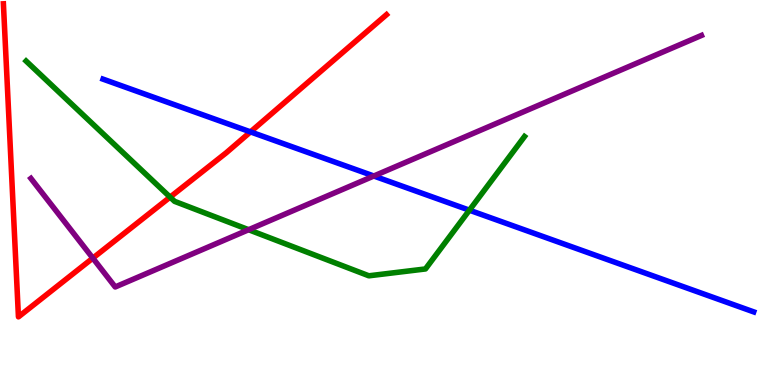[{'lines': ['blue', 'red'], 'intersections': [{'x': 3.23, 'y': 6.57}]}, {'lines': ['green', 'red'], 'intersections': [{'x': 2.19, 'y': 4.88}]}, {'lines': ['purple', 'red'], 'intersections': [{'x': 1.2, 'y': 3.3}]}, {'lines': ['blue', 'green'], 'intersections': [{'x': 6.06, 'y': 4.54}]}, {'lines': ['blue', 'purple'], 'intersections': [{'x': 4.82, 'y': 5.43}]}, {'lines': ['green', 'purple'], 'intersections': [{'x': 3.21, 'y': 4.03}]}]